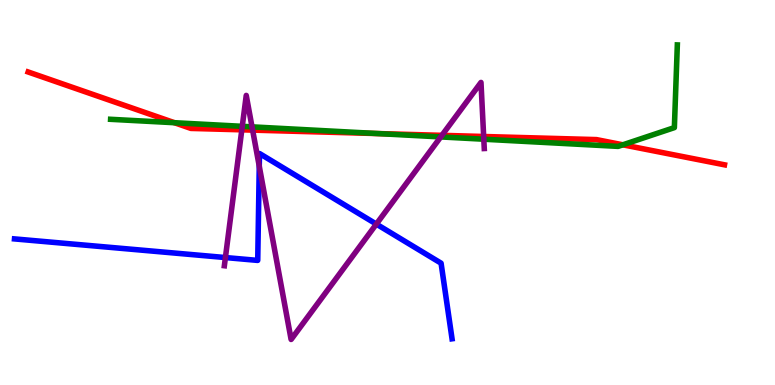[{'lines': ['blue', 'red'], 'intersections': []}, {'lines': ['green', 'red'], 'intersections': [{'x': 2.25, 'y': 6.81}, {'x': 4.88, 'y': 6.53}, {'x': 8.04, 'y': 6.24}]}, {'lines': ['purple', 'red'], 'intersections': [{'x': 3.12, 'y': 6.63}, {'x': 3.26, 'y': 6.62}, {'x': 5.7, 'y': 6.48}, {'x': 6.24, 'y': 6.45}]}, {'lines': ['blue', 'green'], 'intersections': []}, {'lines': ['blue', 'purple'], 'intersections': [{'x': 2.91, 'y': 3.31}, {'x': 3.35, 'y': 5.68}, {'x': 4.86, 'y': 4.18}]}, {'lines': ['green', 'purple'], 'intersections': [{'x': 3.13, 'y': 6.72}, {'x': 3.25, 'y': 6.71}, {'x': 5.69, 'y': 6.44}, {'x': 6.24, 'y': 6.38}]}]